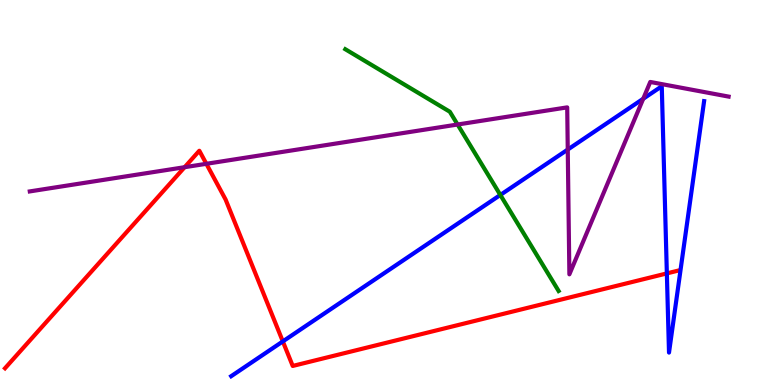[{'lines': ['blue', 'red'], 'intersections': [{'x': 3.65, 'y': 1.13}, {'x': 8.6, 'y': 2.9}]}, {'lines': ['green', 'red'], 'intersections': []}, {'lines': ['purple', 'red'], 'intersections': [{'x': 2.38, 'y': 5.66}, {'x': 2.66, 'y': 5.75}]}, {'lines': ['blue', 'green'], 'intersections': [{'x': 6.46, 'y': 4.94}]}, {'lines': ['blue', 'purple'], 'intersections': [{'x': 7.33, 'y': 6.12}, {'x': 8.3, 'y': 7.43}]}, {'lines': ['green', 'purple'], 'intersections': [{'x': 5.9, 'y': 6.77}]}]